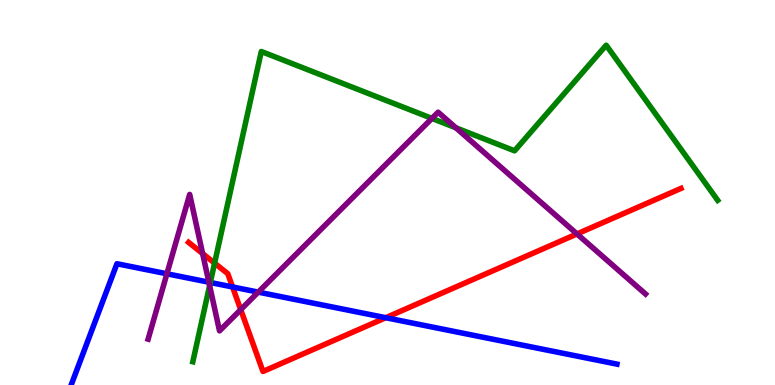[{'lines': ['blue', 'red'], 'intersections': [{'x': 3.0, 'y': 2.55}, {'x': 4.98, 'y': 1.75}]}, {'lines': ['green', 'red'], 'intersections': [{'x': 2.77, 'y': 3.17}]}, {'lines': ['purple', 'red'], 'intersections': [{'x': 2.61, 'y': 3.41}, {'x': 3.11, 'y': 1.96}, {'x': 7.45, 'y': 3.92}]}, {'lines': ['blue', 'green'], 'intersections': [{'x': 2.71, 'y': 2.66}]}, {'lines': ['blue', 'purple'], 'intersections': [{'x': 2.15, 'y': 2.89}, {'x': 2.7, 'y': 2.67}, {'x': 3.33, 'y': 2.41}]}, {'lines': ['green', 'purple'], 'intersections': [{'x': 2.7, 'y': 2.58}, {'x': 5.57, 'y': 6.92}, {'x': 5.88, 'y': 6.68}]}]